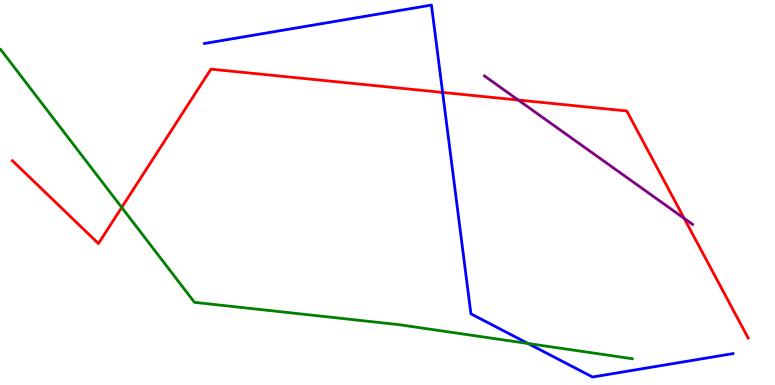[{'lines': ['blue', 'red'], 'intersections': [{'x': 5.71, 'y': 7.6}]}, {'lines': ['green', 'red'], 'intersections': [{'x': 1.57, 'y': 4.61}]}, {'lines': ['purple', 'red'], 'intersections': [{'x': 6.69, 'y': 7.4}, {'x': 8.83, 'y': 4.33}]}, {'lines': ['blue', 'green'], 'intersections': [{'x': 6.81, 'y': 1.08}]}, {'lines': ['blue', 'purple'], 'intersections': []}, {'lines': ['green', 'purple'], 'intersections': []}]